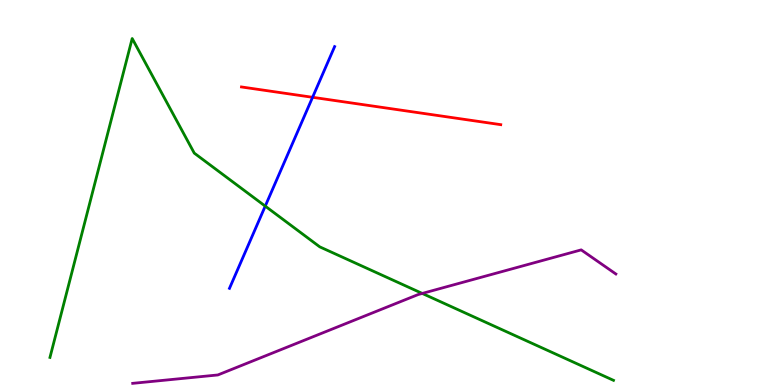[{'lines': ['blue', 'red'], 'intersections': [{'x': 4.03, 'y': 7.47}]}, {'lines': ['green', 'red'], 'intersections': []}, {'lines': ['purple', 'red'], 'intersections': []}, {'lines': ['blue', 'green'], 'intersections': [{'x': 3.42, 'y': 4.65}]}, {'lines': ['blue', 'purple'], 'intersections': []}, {'lines': ['green', 'purple'], 'intersections': [{'x': 5.45, 'y': 2.38}]}]